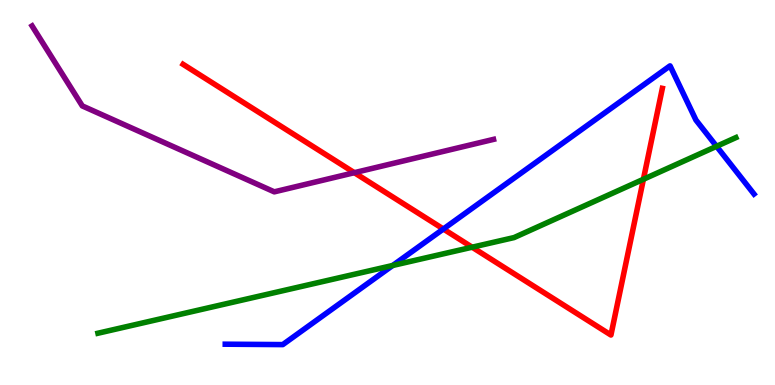[{'lines': ['blue', 'red'], 'intersections': [{'x': 5.72, 'y': 4.05}]}, {'lines': ['green', 'red'], 'intersections': [{'x': 6.09, 'y': 3.58}, {'x': 8.3, 'y': 5.34}]}, {'lines': ['purple', 'red'], 'intersections': [{'x': 4.57, 'y': 5.51}]}, {'lines': ['blue', 'green'], 'intersections': [{'x': 5.07, 'y': 3.1}, {'x': 9.25, 'y': 6.2}]}, {'lines': ['blue', 'purple'], 'intersections': []}, {'lines': ['green', 'purple'], 'intersections': []}]